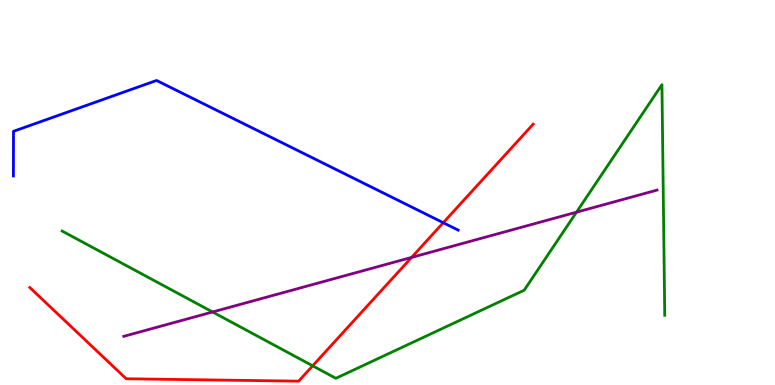[{'lines': ['blue', 'red'], 'intersections': [{'x': 5.72, 'y': 4.22}]}, {'lines': ['green', 'red'], 'intersections': [{'x': 4.03, 'y': 0.498}]}, {'lines': ['purple', 'red'], 'intersections': [{'x': 5.31, 'y': 3.31}]}, {'lines': ['blue', 'green'], 'intersections': []}, {'lines': ['blue', 'purple'], 'intersections': []}, {'lines': ['green', 'purple'], 'intersections': [{'x': 2.74, 'y': 1.9}, {'x': 7.44, 'y': 4.49}]}]